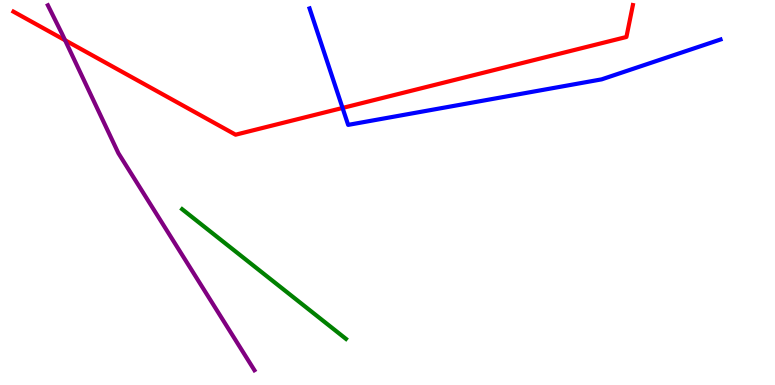[{'lines': ['blue', 'red'], 'intersections': [{'x': 4.42, 'y': 7.2}]}, {'lines': ['green', 'red'], 'intersections': []}, {'lines': ['purple', 'red'], 'intersections': [{'x': 0.84, 'y': 8.95}]}, {'lines': ['blue', 'green'], 'intersections': []}, {'lines': ['blue', 'purple'], 'intersections': []}, {'lines': ['green', 'purple'], 'intersections': []}]